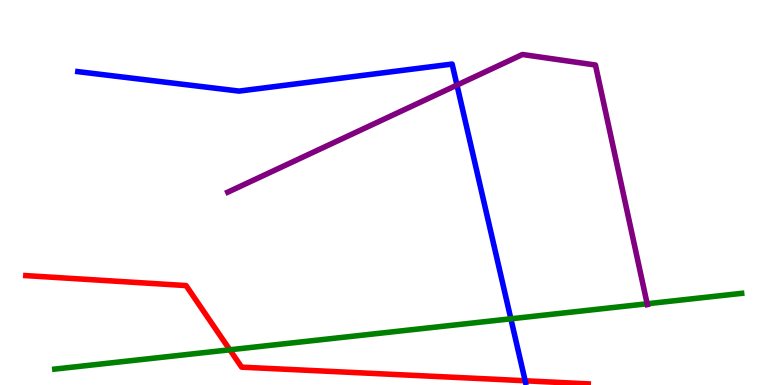[{'lines': ['blue', 'red'], 'intersections': [{'x': 6.78, 'y': 0.11}]}, {'lines': ['green', 'red'], 'intersections': [{'x': 2.97, 'y': 0.914}]}, {'lines': ['purple', 'red'], 'intersections': []}, {'lines': ['blue', 'green'], 'intersections': [{'x': 6.59, 'y': 1.72}]}, {'lines': ['blue', 'purple'], 'intersections': [{'x': 5.9, 'y': 7.79}]}, {'lines': ['green', 'purple'], 'intersections': [{'x': 8.35, 'y': 2.11}]}]